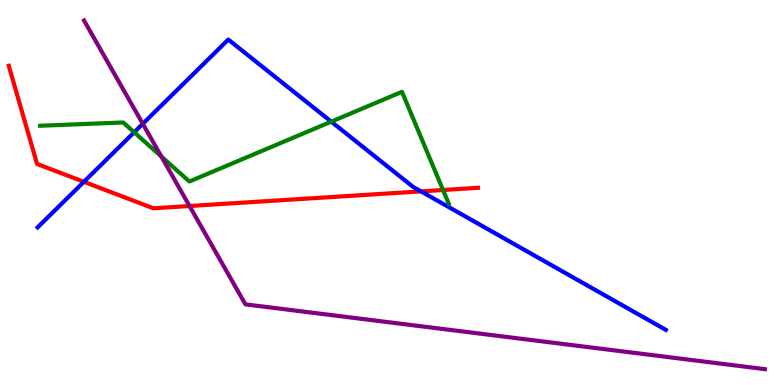[{'lines': ['blue', 'red'], 'intersections': [{'x': 1.08, 'y': 5.28}, {'x': 5.43, 'y': 5.03}]}, {'lines': ['green', 'red'], 'intersections': [{'x': 5.72, 'y': 5.06}]}, {'lines': ['purple', 'red'], 'intersections': [{'x': 2.45, 'y': 4.65}]}, {'lines': ['blue', 'green'], 'intersections': [{'x': 1.73, 'y': 6.56}, {'x': 4.27, 'y': 6.84}]}, {'lines': ['blue', 'purple'], 'intersections': [{'x': 1.84, 'y': 6.78}]}, {'lines': ['green', 'purple'], 'intersections': [{'x': 2.08, 'y': 5.93}]}]